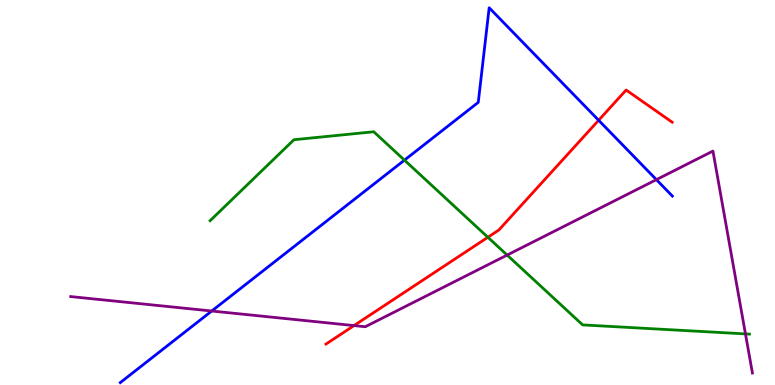[{'lines': ['blue', 'red'], 'intersections': [{'x': 7.72, 'y': 6.88}]}, {'lines': ['green', 'red'], 'intersections': [{'x': 6.3, 'y': 3.84}]}, {'lines': ['purple', 'red'], 'intersections': [{'x': 4.57, 'y': 1.54}]}, {'lines': ['blue', 'green'], 'intersections': [{'x': 5.22, 'y': 5.84}]}, {'lines': ['blue', 'purple'], 'intersections': [{'x': 2.73, 'y': 1.92}, {'x': 8.47, 'y': 5.33}]}, {'lines': ['green', 'purple'], 'intersections': [{'x': 6.54, 'y': 3.37}, {'x': 9.62, 'y': 1.33}]}]